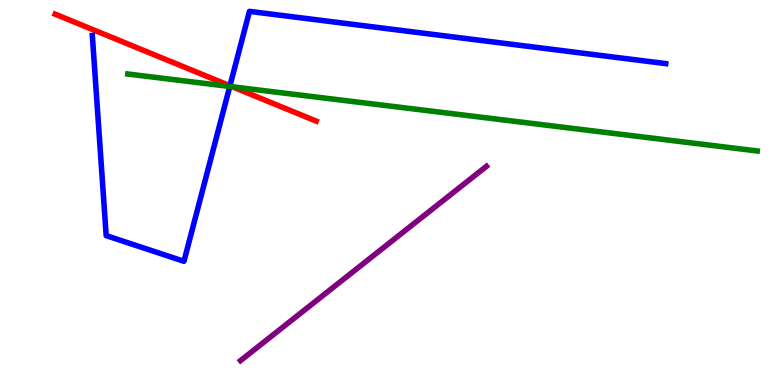[{'lines': ['blue', 'red'], 'intersections': [{'x': 2.97, 'y': 7.77}]}, {'lines': ['green', 'red'], 'intersections': [{'x': 3.0, 'y': 7.75}]}, {'lines': ['purple', 'red'], 'intersections': []}, {'lines': ['blue', 'green'], 'intersections': [{'x': 2.96, 'y': 7.75}]}, {'lines': ['blue', 'purple'], 'intersections': []}, {'lines': ['green', 'purple'], 'intersections': []}]